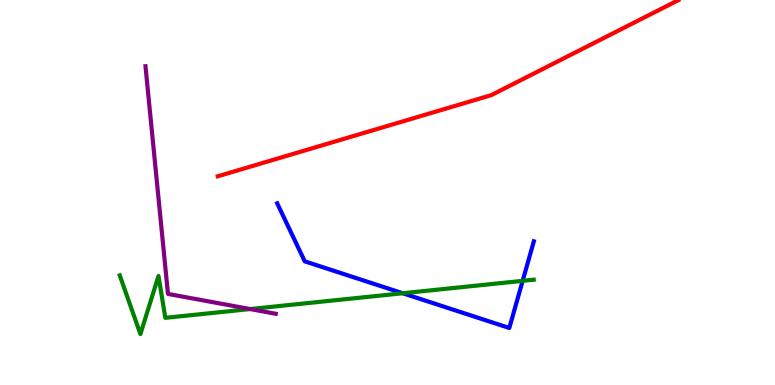[{'lines': ['blue', 'red'], 'intersections': []}, {'lines': ['green', 'red'], 'intersections': []}, {'lines': ['purple', 'red'], 'intersections': []}, {'lines': ['blue', 'green'], 'intersections': [{'x': 5.2, 'y': 2.38}, {'x': 6.74, 'y': 2.71}]}, {'lines': ['blue', 'purple'], 'intersections': []}, {'lines': ['green', 'purple'], 'intersections': [{'x': 3.23, 'y': 1.97}]}]